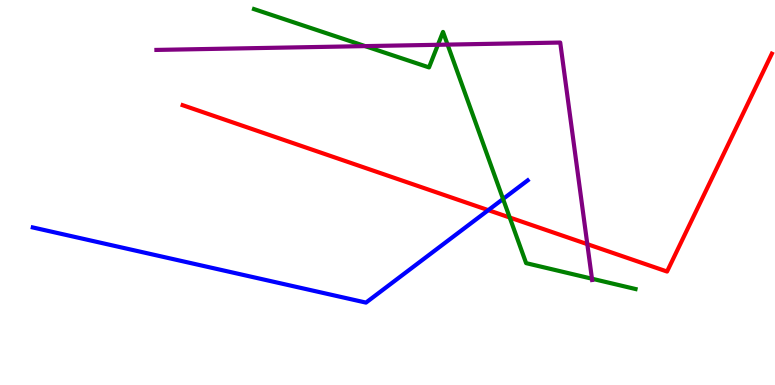[{'lines': ['blue', 'red'], 'intersections': [{'x': 6.3, 'y': 4.54}]}, {'lines': ['green', 'red'], 'intersections': [{'x': 6.58, 'y': 4.35}]}, {'lines': ['purple', 'red'], 'intersections': [{'x': 7.58, 'y': 3.66}]}, {'lines': ['blue', 'green'], 'intersections': [{'x': 6.49, 'y': 4.83}]}, {'lines': ['blue', 'purple'], 'intersections': []}, {'lines': ['green', 'purple'], 'intersections': [{'x': 4.71, 'y': 8.8}, {'x': 5.65, 'y': 8.84}, {'x': 5.78, 'y': 8.84}, {'x': 7.64, 'y': 2.76}]}]